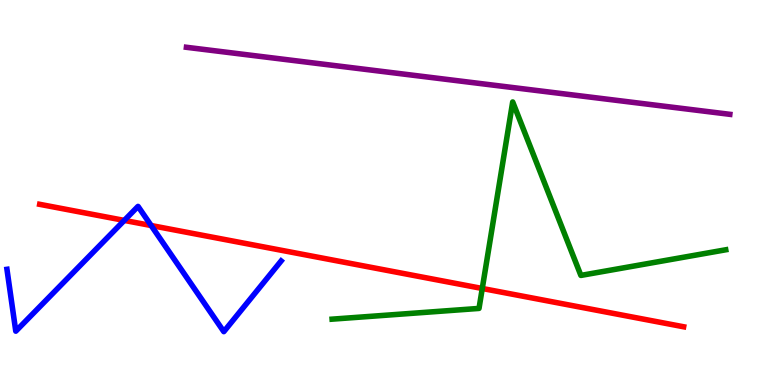[{'lines': ['blue', 'red'], 'intersections': [{'x': 1.6, 'y': 4.27}, {'x': 1.95, 'y': 4.14}]}, {'lines': ['green', 'red'], 'intersections': [{'x': 6.22, 'y': 2.51}]}, {'lines': ['purple', 'red'], 'intersections': []}, {'lines': ['blue', 'green'], 'intersections': []}, {'lines': ['blue', 'purple'], 'intersections': []}, {'lines': ['green', 'purple'], 'intersections': []}]